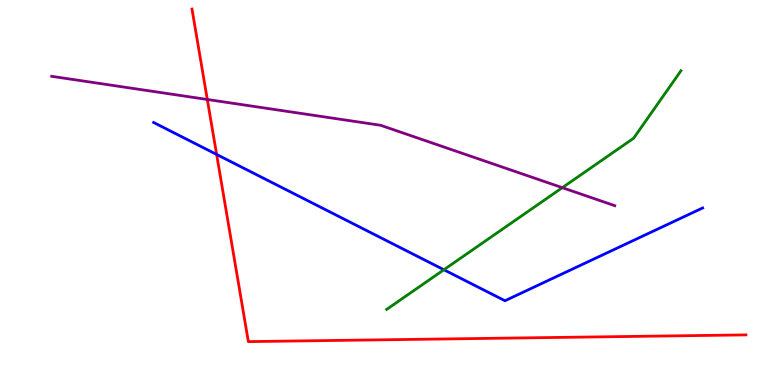[{'lines': ['blue', 'red'], 'intersections': [{'x': 2.8, 'y': 5.99}]}, {'lines': ['green', 'red'], 'intersections': []}, {'lines': ['purple', 'red'], 'intersections': [{'x': 2.68, 'y': 7.42}]}, {'lines': ['blue', 'green'], 'intersections': [{'x': 5.73, 'y': 2.99}]}, {'lines': ['blue', 'purple'], 'intersections': []}, {'lines': ['green', 'purple'], 'intersections': [{'x': 7.26, 'y': 5.13}]}]